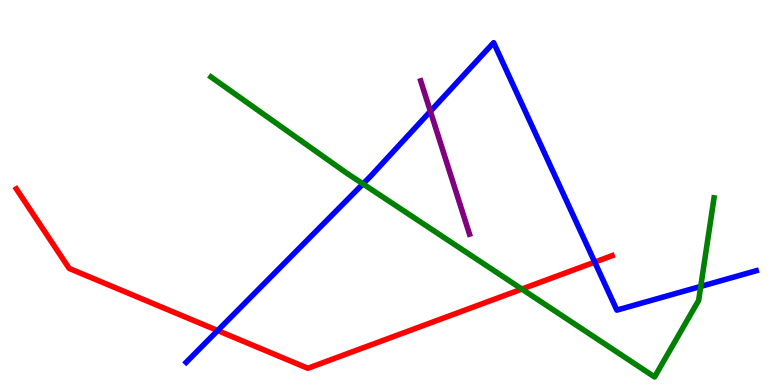[{'lines': ['blue', 'red'], 'intersections': [{'x': 2.81, 'y': 1.41}, {'x': 7.67, 'y': 3.19}]}, {'lines': ['green', 'red'], 'intersections': [{'x': 6.73, 'y': 2.49}]}, {'lines': ['purple', 'red'], 'intersections': []}, {'lines': ['blue', 'green'], 'intersections': [{'x': 4.68, 'y': 5.22}, {'x': 9.04, 'y': 2.56}]}, {'lines': ['blue', 'purple'], 'intersections': [{'x': 5.55, 'y': 7.11}]}, {'lines': ['green', 'purple'], 'intersections': []}]